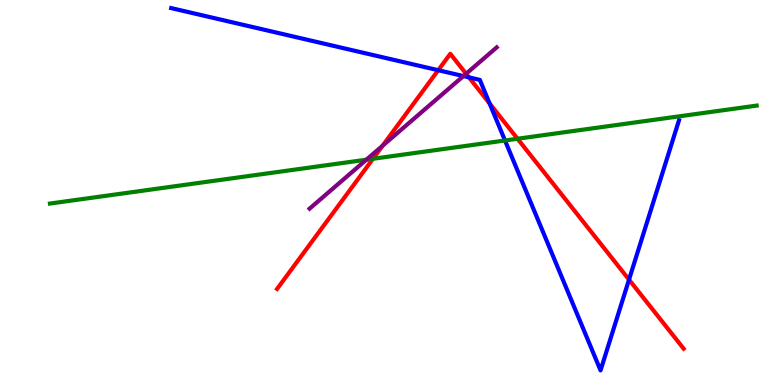[{'lines': ['blue', 'red'], 'intersections': [{'x': 5.65, 'y': 8.18}, {'x': 6.05, 'y': 7.99}, {'x': 6.32, 'y': 7.31}, {'x': 8.12, 'y': 2.74}]}, {'lines': ['green', 'red'], 'intersections': [{'x': 4.81, 'y': 5.88}, {'x': 6.68, 'y': 6.4}]}, {'lines': ['purple', 'red'], 'intersections': [{'x': 4.94, 'y': 6.21}, {'x': 6.01, 'y': 8.08}]}, {'lines': ['blue', 'green'], 'intersections': [{'x': 6.52, 'y': 6.35}]}, {'lines': ['blue', 'purple'], 'intersections': [{'x': 5.98, 'y': 8.02}]}, {'lines': ['green', 'purple'], 'intersections': [{'x': 4.73, 'y': 5.85}]}]